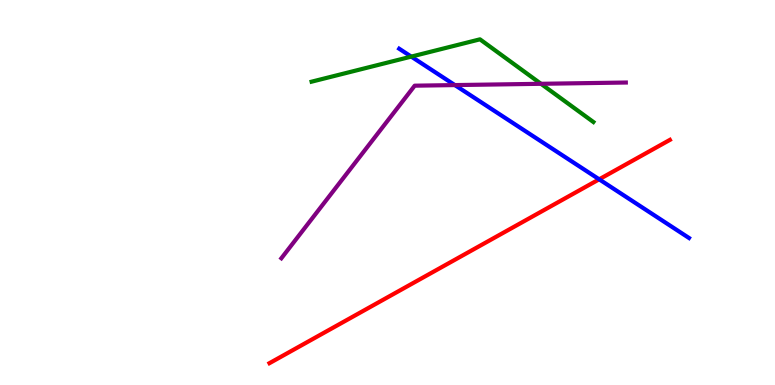[{'lines': ['blue', 'red'], 'intersections': [{'x': 7.73, 'y': 5.34}]}, {'lines': ['green', 'red'], 'intersections': []}, {'lines': ['purple', 'red'], 'intersections': []}, {'lines': ['blue', 'green'], 'intersections': [{'x': 5.31, 'y': 8.53}]}, {'lines': ['blue', 'purple'], 'intersections': [{'x': 5.87, 'y': 7.79}]}, {'lines': ['green', 'purple'], 'intersections': [{'x': 6.98, 'y': 7.82}]}]